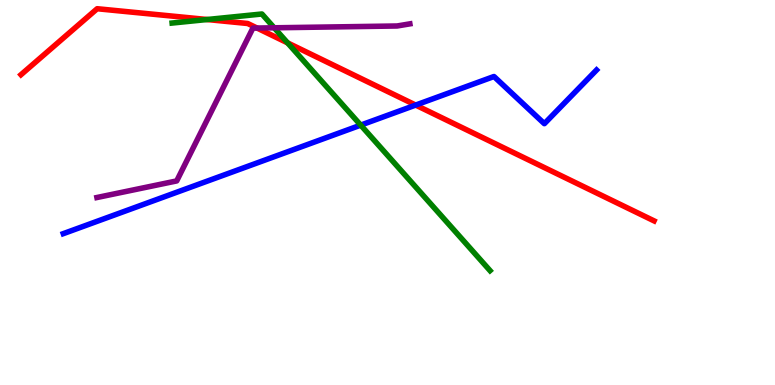[{'lines': ['blue', 'red'], 'intersections': [{'x': 5.36, 'y': 7.27}]}, {'lines': ['green', 'red'], 'intersections': [{'x': 2.67, 'y': 9.49}, {'x': 3.71, 'y': 8.89}]}, {'lines': ['purple', 'red'], 'intersections': [{'x': 3.32, 'y': 9.27}]}, {'lines': ['blue', 'green'], 'intersections': [{'x': 4.65, 'y': 6.75}]}, {'lines': ['blue', 'purple'], 'intersections': []}, {'lines': ['green', 'purple'], 'intersections': [{'x': 3.54, 'y': 9.28}]}]